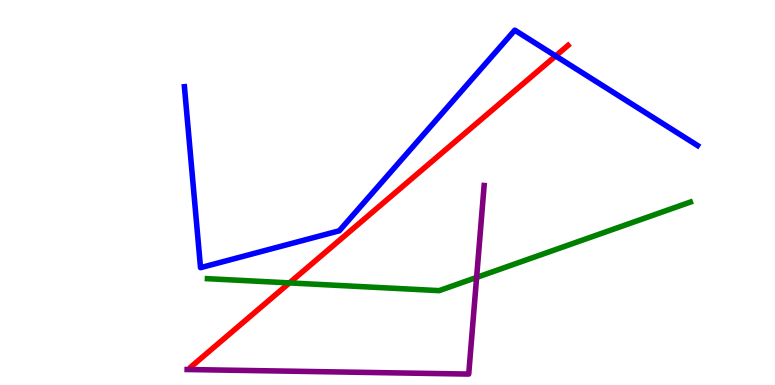[{'lines': ['blue', 'red'], 'intersections': [{'x': 7.17, 'y': 8.55}]}, {'lines': ['green', 'red'], 'intersections': [{'x': 3.73, 'y': 2.65}]}, {'lines': ['purple', 'red'], 'intersections': []}, {'lines': ['blue', 'green'], 'intersections': []}, {'lines': ['blue', 'purple'], 'intersections': []}, {'lines': ['green', 'purple'], 'intersections': [{'x': 6.15, 'y': 2.79}]}]